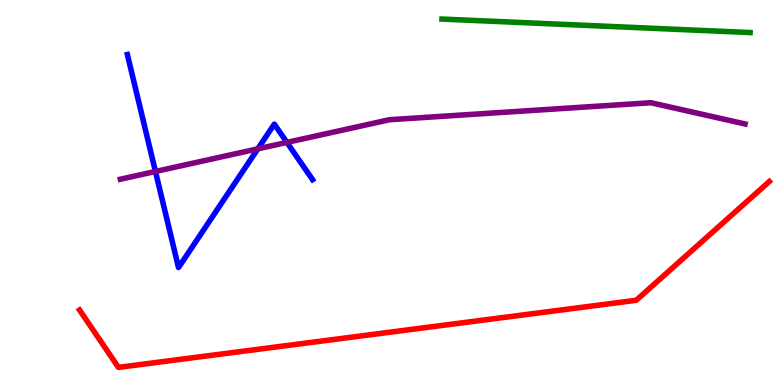[{'lines': ['blue', 'red'], 'intersections': []}, {'lines': ['green', 'red'], 'intersections': []}, {'lines': ['purple', 'red'], 'intersections': []}, {'lines': ['blue', 'green'], 'intersections': []}, {'lines': ['blue', 'purple'], 'intersections': [{'x': 2.01, 'y': 5.55}, {'x': 3.33, 'y': 6.13}, {'x': 3.7, 'y': 6.3}]}, {'lines': ['green', 'purple'], 'intersections': []}]